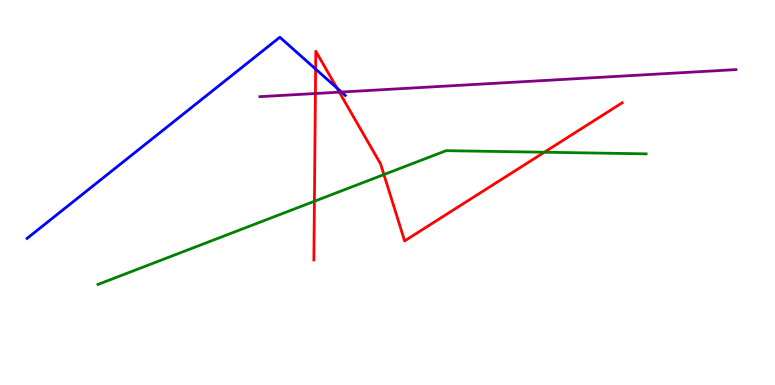[{'lines': ['blue', 'red'], 'intersections': [{'x': 4.07, 'y': 8.21}, {'x': 4.35, 'y': 7.71}]}, {'lines': ['green', 'red'], 'intersections': [{'x': 4.06, 'y': 4.77}, {'x': 4.95, 'y': 5.47}, {'x': 7.02, 'y': 6.05}]}, {'lines': ['purple', 'red'], 'intersections': [{'x': 4.07, 'y': 7.57}, {'x': 4.38, 'y': 7.61}]}, {'lines': ['blue', 'green'], 'intersections': []}, {'lines': ['blue', 'purple'], 'intersections': [{'x': 4.41, 'y': 7.61}]}, {'lines': ['green', 'purple'], 'intersections': []}]